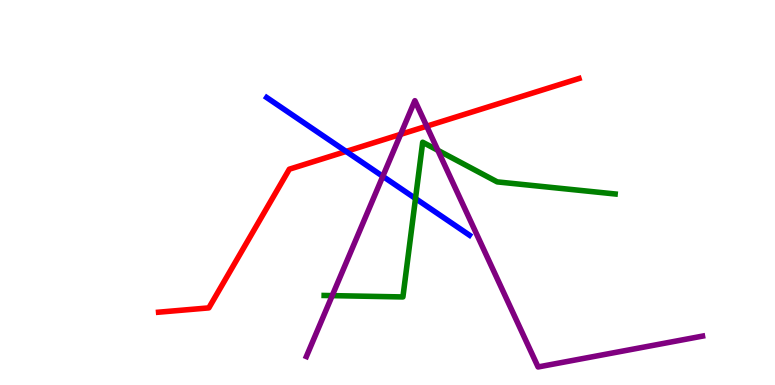[{'lines': ['blue', 'red'], 'intersections': [{'x': 4.47, 'y': 6.07}]}, {'lines': ['green', 'red'], 'intersections': []}, {'lines': ['purple', 'red'], 'intersections': [{'x': 5.17, 'y': 6.51}, {'x': 5.51, 'y': 6.72}]}, {'lines': ['blue', 'green'], 'intersections': [{'x': 5.36, 'y': 4.84}]}, {'lines': ['blue', 'purple'], 'intersections': [{'x': 4.94, 'y': 5.42}]}, {'lines': ['green', 'purple'], 'intersections': [{'x': 4.29, 'y': 2.32}, {'x': 5.65, 'y': 6.1}]}]